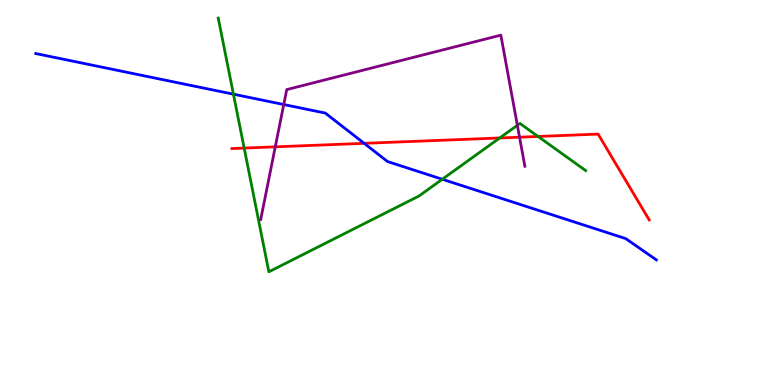[{'lines': ['blue', 'red'], 'intersections': [{'x': 4.7, 'y': 6.28}]}, {'lines': ['green', 'red'], 'intersections': [{'x': 3.15, 'y': 6.15}, {'x': 6.45, 'y': 6.42}, {'x': 6.94, 'y': 6.46}]}, {'lines': ['purple', 'red'], 'intersections': [{'x': 3.55, 'y': 6.19}, {'x': 6.7, 'y': 6.44}]}, {'lines': ['blue', 'green'], 'intersections': [{'x': 3.01, 'y': 7.55}, {'x': 5.71, 'y': 5.34}]}, {'lines': ['blue', 'purple'], 'intersections': [{'x': 3.66, 'y': 7.28}]}, {'lines': ['green', 'purple'], 'intersections': [{'x': 6.68, 'y': 6.75}]}]